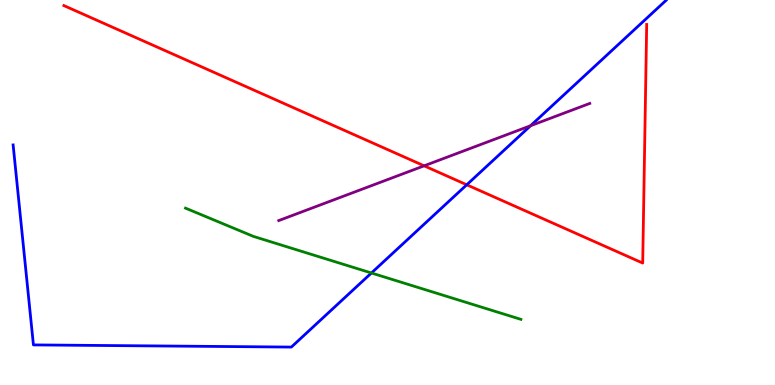[{'lines': ['blue', 'red'], 'intersections': [{'x': 6.02, 'y': 5.2}]}, {'lines': ['green', 'red'], 'intersections': []}, {'lines': ['purple', 'red'], 'intersections': [{'x': 5.47, 'y': 5.69}]}, {'lines': ['blue', 'green'], 'intersections': [{'x': 4.79, 'y': 2.91}]}, {'lines': ['blue', 'purple'], 'intersections': [{'x': 6.85, 'y': 6.73}]}, {'lines': ['green', 'purple'], 'intersections': []}]